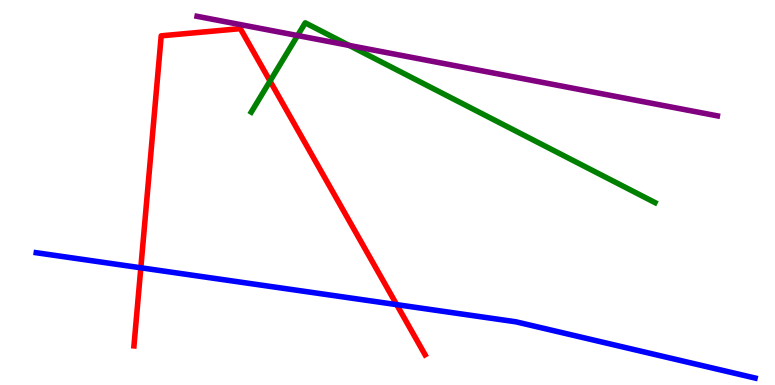[{'lines': ['blue', 'red'], 'intersections': [{'x': 1.82, 'y': 3.04}, {'x': 5.12, 'y': 2.09}]}, {'lines': ['green', 'red'], 'intersections': [{'x': 3.48, 'y': 7.89}]}, {'lines': ['purple', 'red'], 'intersections': []}, {'lines': ['blue', 'green'], 'intersections': []}, {'lines': ['blue', 'purple'], 'intersections': []}, {'lines': ['green', 'purple'], 'intersections': [{'x': 3.84, 'y': 9.08}, {'x': 4.51, 'y': 8.82}]}]